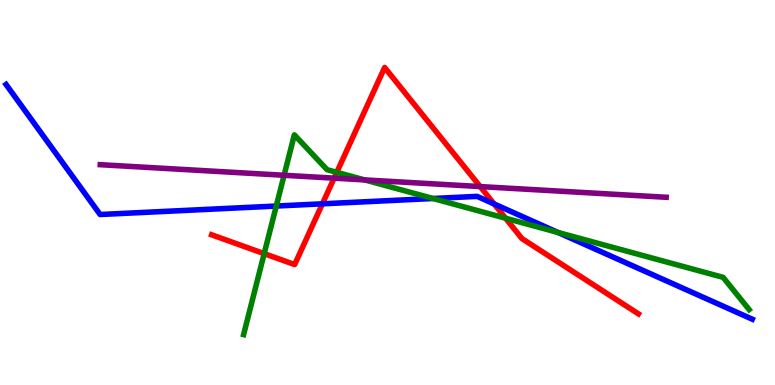[{'lines': ['blue', 'red'], 'intersections': [{'x': 4.16, 'y': 4.71}, {'x': 6.38, 'y': 4.7}]}, {'lines': ['green', 'red'], 'intersections': [{'x': 3.41, 'y': 3.41}, {'x': 4.35, 'y': 5.52}, {'x': 6.52, 'y': 4.33}]}, {'lines': ['purple', 'red'], 'intersections': [{'x': 4.31, 'y': 5.37}, {'x': 6.2, 'y': 5.15}]}, {'lines': ['blue', 'green'], 'intersections': [{'x': 3.56, 'y': 4.65}, {'x': 5.59, 'y': 4.84}, {'x': 7.2, 'y': 3.96}]}, {'lines': ['blue', 'purple'], 'intersections': []}, {'lines': ['green', 'purple'], 'intersections': [{'x': 3.67, 'y': 5.45}, {'x': 4.71, 'y': 5.33}]}]